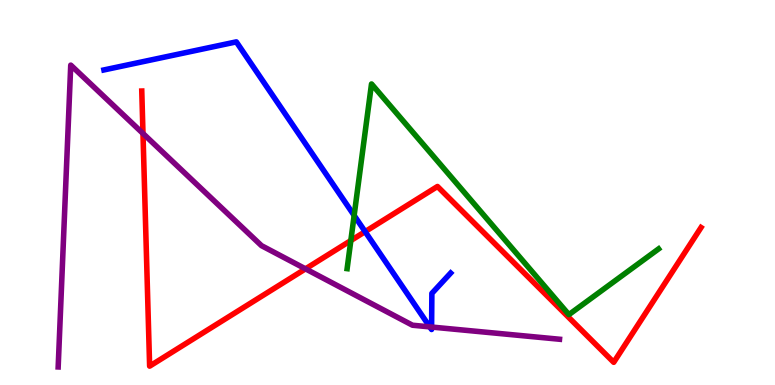[{'lines': ['blue', 'red'], 'intersections': [{'x': 4.71, 'y': 3.98}]}, {'lines': ['green', 'red'], 'intersections': [{'x': 4.53, 'y': 3.75}]}, {'lines': ['purple', 'red'], 'intersections': [{'x': 1.84, 'y': 6.53}, {'x': 3.94, 'y': 3.02}]}, {'lines': ['blue', 'green'], 'intersections': [{'x': 4.57, 'y': 4.4}]}, {'lines': ['blue', 'purple'], 'intersections': [{'x': 5.55, 'y': 1.51}, {'x': 5.57, 'y': 1.51}]}, {'lines': ['green', 'purple'], 'intersections': []}]